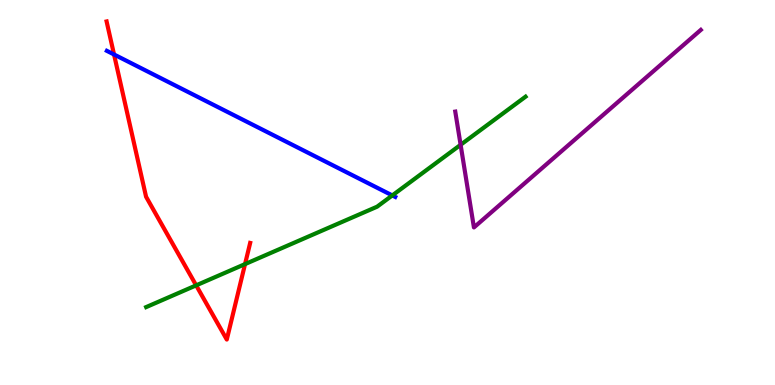[{'lines': ['blue', 'red'], 'intersections': [{'x': 1.47, 'y': 8.58}]}, {'lines': ['green', 'red'], 'intersections': [{'x': 2.53, 'y': 2.59}, {'x': 3.16, 'y': 3.14}]}, {'lines': ['purple', 'red'], 'intersections': []}, {'lines': ['blue', 'green'], 'intersections': [{'x': 5.06, 'y': 4.92}]}, {'lines': ['blue', 'purple'], 'intersections': []}, {'lines': ['green', 'purple'], 'intersections': [{'x': 5.94, 'y': 6.24}]}]